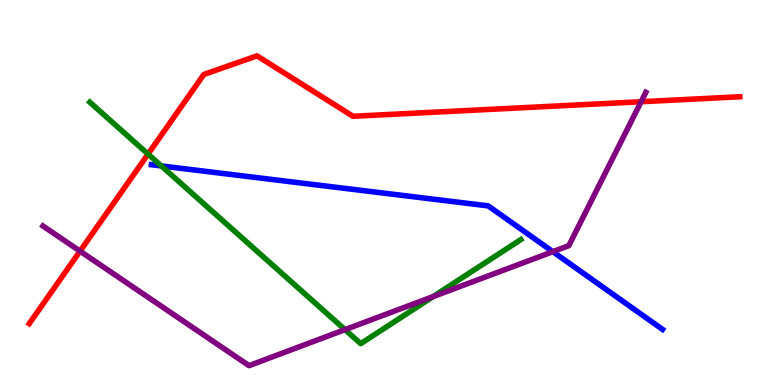[{'lines': ['blue', 'red'], 'intersections': []}, {'lines': ['green', 'red'], 'intersections': [{'x': 1.91, 'y': 6.0}]}, {'lines': ['purple', 'red'], 'intersections': [{'x': 1.03, 'y': 3.48}, {'x': 8.27, 'y': 7.36}]}, {'lines': ['blue', 'green'], 'intersections': [{'x': 2.08, 'y': 5.69}]}, {'lines': ['blue', 'purple'], 'intersections': [{'x': 7.13, 'y': 3.46}]}, {'lines': ['green', 'purple'], 'intersections': [{'x': 4.45, 'y': 1.44}, {'x': 5.59, 'y': 2.3}]}]